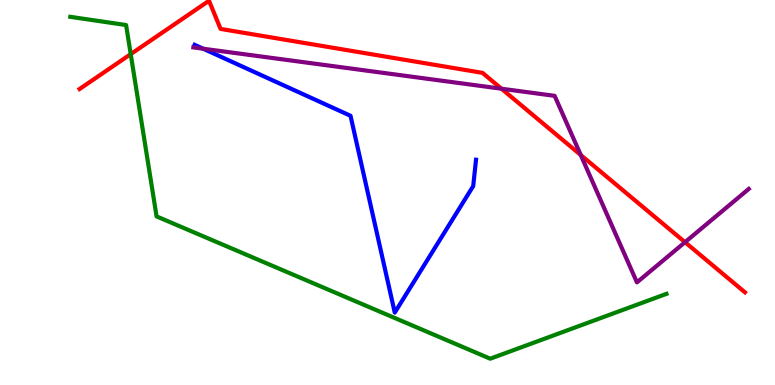[{'lines': ['blue', 'red'], 'intersections': []}, {'lines': ['green', 'red'], 'intersections': [{'x': 1.69, 'y': 8.59}]}, {'lines': ['purple', 'red'], 'intersections': [{'x': 6.47, 'y': 7.7}, {'x': 7.49, 'y': 5.97}, {'x': 8.84, 'y': 3.71}]}, {'lines': ['blue', 'green'], 'intersections': []}, {'lines': ['blue', 'purple'], 'intersections': [{'x': 2.62, 'y': 8.73}]}, {'lines': ['green', 'purple'], 'intersections': []}]